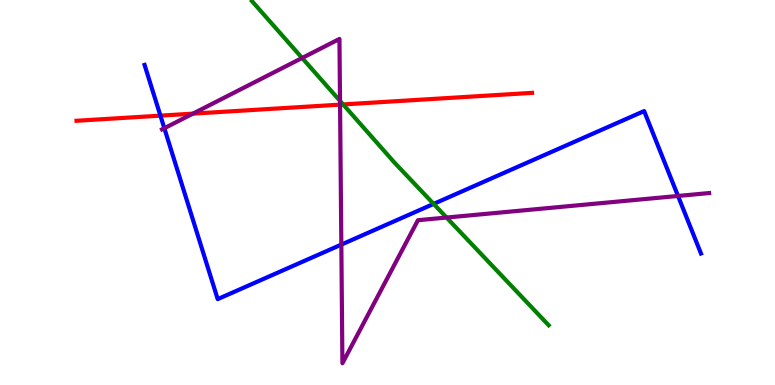[{'lines': ['blue', 'red'], 'intersections': [{'x': 2.07, 'y': 7.0}]}, {'lines': ['green', 'red'], 'intersections': [{'x': 4.43, 'y': 7.29}]}, {'lines': ['purple', 'red'], 'intersections': [{'x': 2.49, 'y': 7.05}, {'x': 4.39, 'y': 7.28}]}, {'lines': ['blue', 'green'], 'intersections': [{'x': 5.6, 'y': 4.7}]}, {'lines': ['blue', 'purple'], 'intersections': [{'x': 2.12, 'y': 6.67}, {'x': 4.4, 'y': 3.65}, {'x': 8.75, 'y': 4.91}]}, {'lines': ['green', 'purple'], 'intersections': [{'x': 3.9, 'y': 8.49}, {'x': 4.39, 'y': 7.38}, {'x': 5.76, 'y': 4.35}]}]